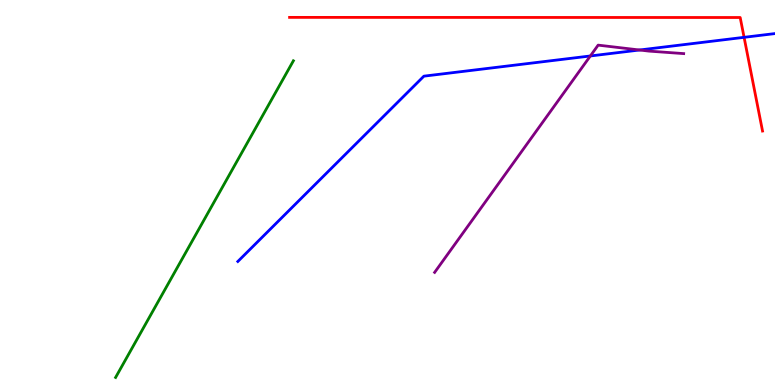[{'lines': ['blue', 'red'], 'intersections': [{'x': 9.6, 'y': 9.03}]}, {'lines': ['green', 'red'], 'intersections': []}, {'lines': ['purple', 'red'], 'intersections': []}, {'lines': ['blue', 'green'], 'intersections': []}, {'lines': ['blue', 'purple'], 'intersections': [{'x': 7.62, 'y': 8.55}, {'x': 8.25, 'y': 8.7}]}, {'lines': ['green', 'purple'], 'intersections': []}]